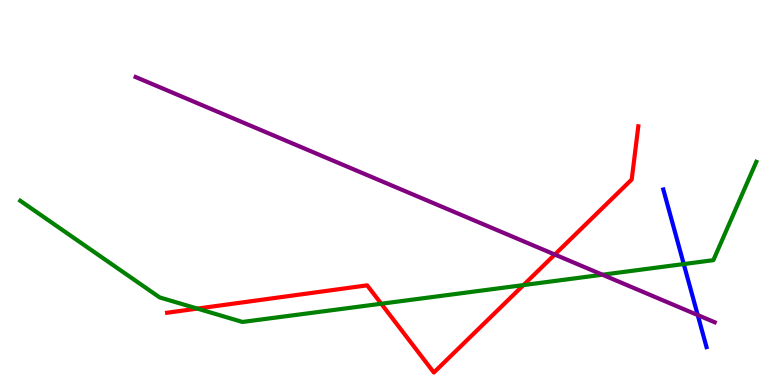[{'lines': ['blue', 'red'], 'intersections': []}, {'lines': ['green', 'red'], 'intersections': [{'x': 2.55, 'y': 1.98}, {'x': 4.92, 'y': 2.11}, {'x': 6.75, 'y': 2.6}]}, {'lines': ['purple', 'red'], 'intersections': [{'x': 7.16, 'y': 3.39}]}, {'lines': ['blue', 'green'], 'intersections': [{'x': 8.82, 'y': 3.14}]}, {'lines': ['blue', 'purple'], 'intersections': [{'x': 9.0, 'y': 1.82}]}, {'lines': ['green', 'purple'], 'intersections': [{'x': 7.77, 'y': 2.86}]}]